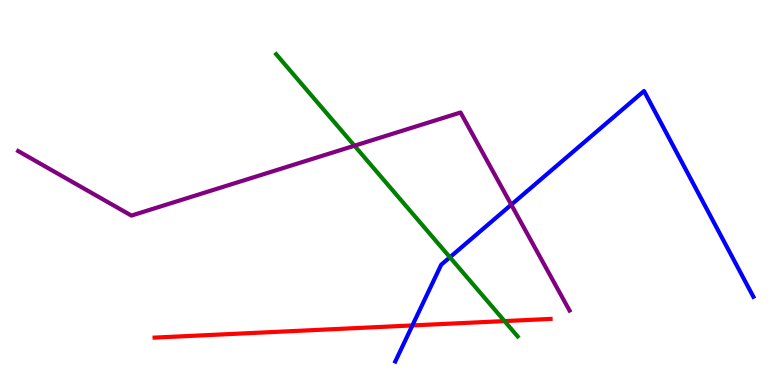[{'lines': ['blue', 'red'], 'intersections': [{'x': 5.32, 'y': 1.55}]}, {'lines': ['green', 'red'], 'intersections': [{'x': 6.51, 'y': 1.66}]}, {'lines': ['purple', 'red'], 'intersections': []}, {'lines': ['blue', 'green'], 'intersections': [{'x': 5.81, 'y': 3.32}]}, {'lines': ['blue', 'purple'], 'intersections': [{'x': 6.6, 'y': 4.68}]}, {'lines': ['green', 'purple'], 'intersections': [{'x': 4.57, 'y': 6.22}]}]